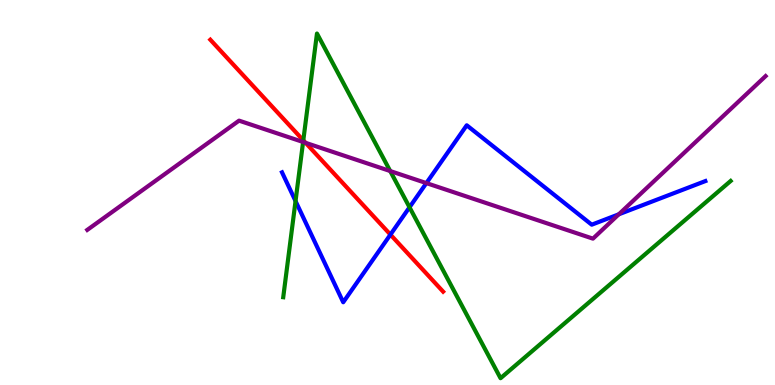[{'lines': ['blue', 'red'], 'intersections': [{'x': 5.04, 'y': 3.91}]}, {'lines': ['green', 'red'], 'intersections': [{'x': 3.91, 'y': 6.35}]}, {'lines': ['purple', 'red'], 'intersections': [{'x': 3.94, 'y': 6.29}]}, {'lines': ['blue', 'green'], 'intersections': [{'x': 3.81, 'y': 4.78}, {'x': 5.28, 'y': 4.62}]}, {'lines': ['blue', 'purple'], 'intersections': [{'x': 5.5, 'y': 5.24}, {'x': 7.98, 'y': 4.43}]}, {'lines': ['green', 'purple'], 'intersections': [{'x': 3.91, 'y': 6.31}, {'x': 5.04, 'y': 5.56}]}]